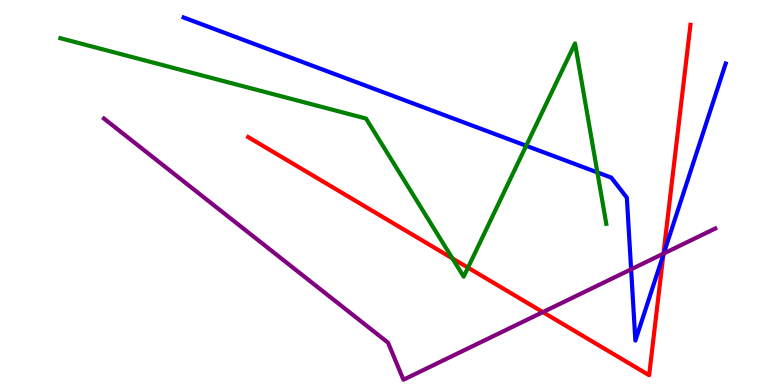[{'lines': ['blue', 'red'], 'intersections': [{'x': 8.56, 'y': 3.38}]}, {'lines': ['green', 'red'], 'intersections': [{'x': 5.84, 'y': 3.29}, {'x': 6.04, 'y': 3.05}]}, {'lines': ['purple', 'red'], 'intersections': [{'x': 7.0, 'y': 1.89}, {'x': 8.56, 'y': 3.41}]}, {'lines': ['blue', 'green'], 'intersections': [{'x': 6.79, 'y': 6.21}, {'x': 7.71, 'y': 5.52}]}, {'lines': ['blue', 'purple'], 'intersections': [{'x': 8.14, 'y': 3.0}, {'x': 8.56, 'y': 3.42}]}, {'lines': ['green', 'purple'], 'intersections': []}]